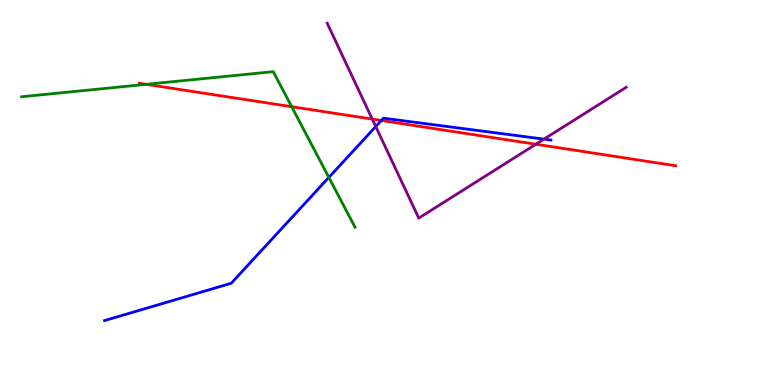[{'lines': ['blue', 'red'], 'intersections': [{'x': 4.92, 'y': 6.87}]}, {'lines': ['green', 'red'], 'intersections': [{'x': 1.89, 'y': 7.81}, {'x': 3.76, 'y': 7.23}]}, {'lines': ['purple', 'red'], 'intersections': [{'x': 4.8, 'y': 6.91}, {'x': 6.91, 'y': 6.25}]}, {'lines': ['blue', 'green'], 'intersections': [{'x': 4.24, 'y': 5.39}]}, {'lines': ['blue', 'purple'], 'intersections': [{'x': 4.85, 'y': 6.71}, {'x': 7.02, 'y': 6.39}]}, {'lines': ['green', 'purple'], 'intersections': []}]